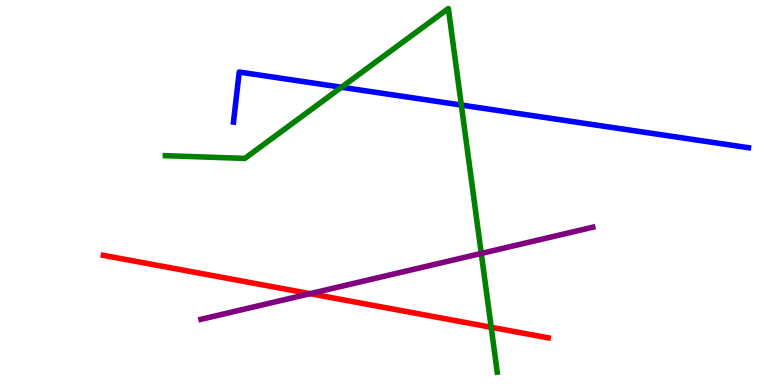[{'lines': ['blue', 'red'], 'intersections': []}, {'lines': ['green', 'red'], 'intersections': [{'x': 6.34, 'y': 1.5}]}, {'lines': ['purple', 'red'], 'intersections': [{'x': 4.0, 'y': 2.37}]}, {'lines': ['blue', 'green'], 'intersections': [{'x': 4.41, 'y': 7.73}, {'x': 5.95, 'y': 7.27}]}, {'lines': ['blue', 'purple'], 'intersections': []}, {'lines': ['green', 'purple'], 'intersections': [{'x': 6.21, 'y': 3.42}]}]